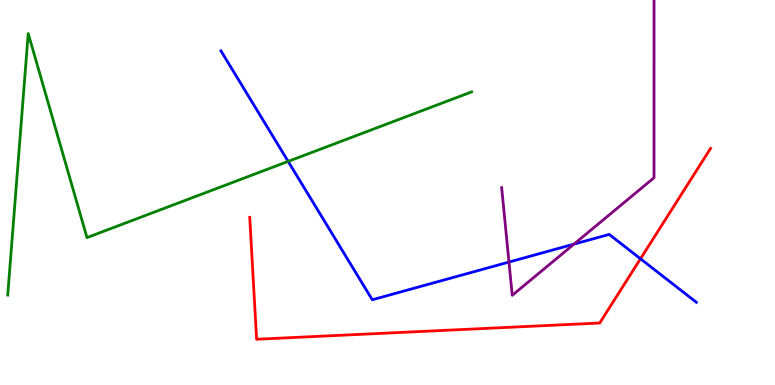[{'lines': ['blue', 'red'], 'intersections': [{'x': 8.26, 'y': 3.28}]}, {'lines': ['green', 'red'], 'intersections': []}, {'lines': ['purple', 'red'], 'intersections': []}, {'lines': ['blue', 'green'], 'intersections': [{'x': 3.72, 'y': 5.81}]}, {'lines': ['blue', 'purple'], 'intersections': [{'x': 6.57, 'y': 3.19}, {'x': 7.41, 'y': 3.66}]}, {'lines': ['green', 'purple'], 'intersections': []}]